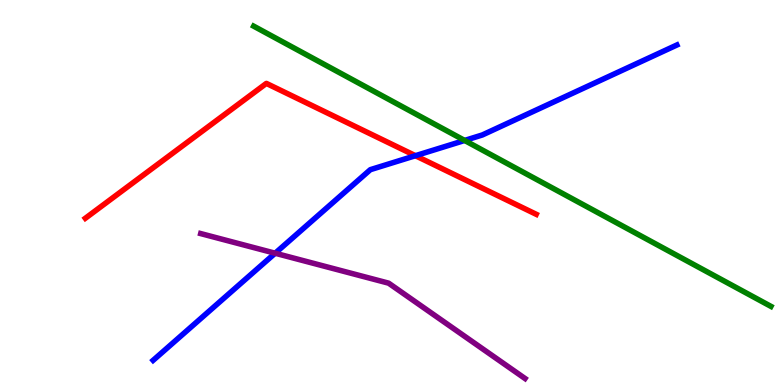[{'lines': ['blue', 'red'], 'intersections': [{'x': 5.36, 'y': 5.96}]}, {'lines': ['green', 'red'], 'intersections': []}, {'lines': ['purple', 'red'], 'intersections': []}, {'lines': ['blue', 'green'], 'intersections': [{'x': 6.0, 'y': 6.35}]}, {'lines': ['blue', 'purple'], 'intersections': [{'x': 3.55, 'y': 3.42}]}, {'lines': ['green', 'purple'], 'intersections': []}]